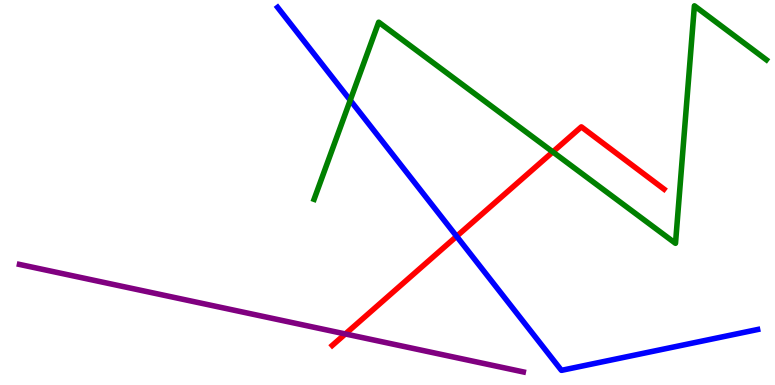[{'lines': ['blue', 'red'], 'intersections': [{'x': 5.89, 'y': 3.86}]}, {'lines': ['green', 'red'], 'intersections': [{'x': 7.13, 'y': 6.05}]}, {'lines': ['purple', 'red'], 'intersections': [{'x': 4.46, 'y': 1.33}]}, {'lines': ['blue', 'green'], 'intersections': [{'x': 4.52, 'y': 7.4}]}, {'lines': ['blue', 'purple'], 'intersections': []}, {'lines': ['green', 'purple'], 'intersections': []}]